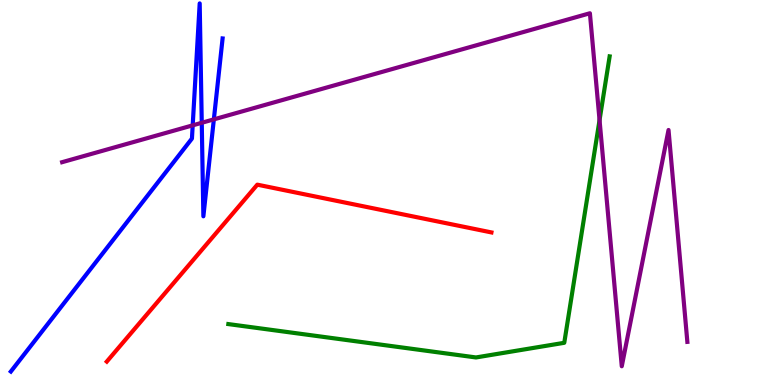[{'lines': ['blue', 'red'], 'intersections': []}, {'lines': ['green', 'red'], 'intersections': []}, {'lines': ['purple', 'red'], 'intersections': []}, {'lines': ['blue', 'green'], 'intersections': []}, {'lines': ['blue', 'purple'], 'intersections': [{'x': 2.49, 'y': 6.74}, {'x': 2.6, 'y': 6.81}, {'x': 2.76, 'y': 6.9}]}, {'lines': ['green', 'purple'], 'intersections': [{'x': 7.74, 'y': 6.88}]}]